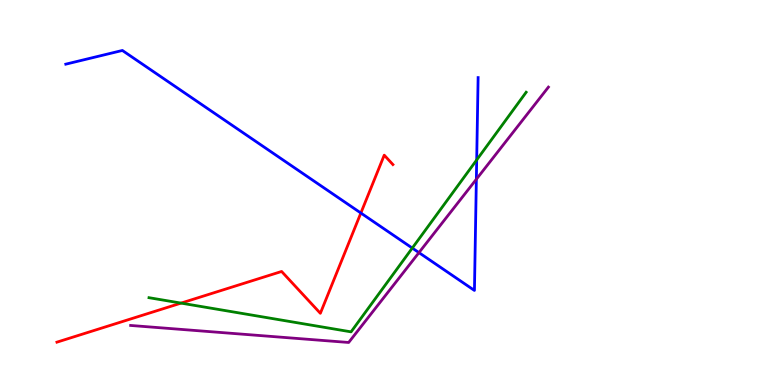[{'lines': ['blue', 'red'], 'intersections': [{'x': 4.66, 'y': 4.47}]}, {'lines': ['green', 'red'], 'intersections': [{'x': 2.34, 'y': 2.13}]}, {'lines': ['purple', 'red'], 'intersections': []}, {'lines': ['blue', 'green'], 'intersections': [{'x': 5.32, 'y': 3.56}, {'x': 6.15, 'y': 5.85}]}, {'lines': ['blue', 'purple'], 'intersections': [{'x': 5.41, 'y': 3.44}, {'x': 6.15, 'y': 5.34}]}, {'lines': ['green', 'purple'], 'intersections': []}]